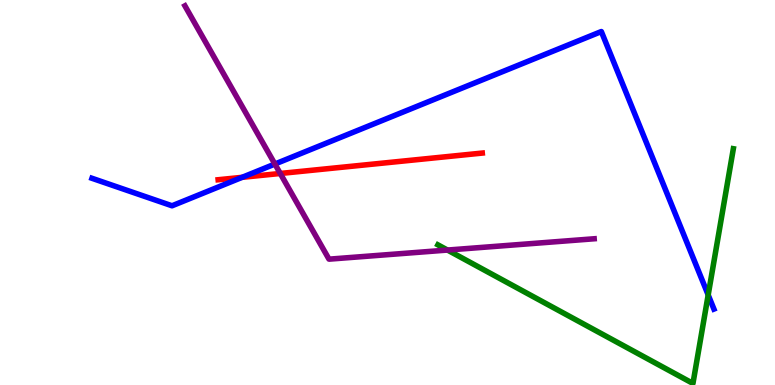[{'lines': ['blue', 'red'], 'intersections': [{'x': 3.12, 'y': 5.39}]}, {'lines': ['green', 'red'], 'intersections': []}, {'lines': ['purple', 'red'], 'intersections': [{'x': 3.62, 'y': 5.49}]}, {'lines': ['blue', 'green'], 'intersections': [{'x': 9.14, 'y': 2.34}]}, {'lines': ['blue', 'purple'], 'intersections': [{'x': 3.55, 'y': 5.74}]}, {'lines': ['green', 'purple'], 'intersections': [{'x': 5.77, 'y': 3.51}]}]